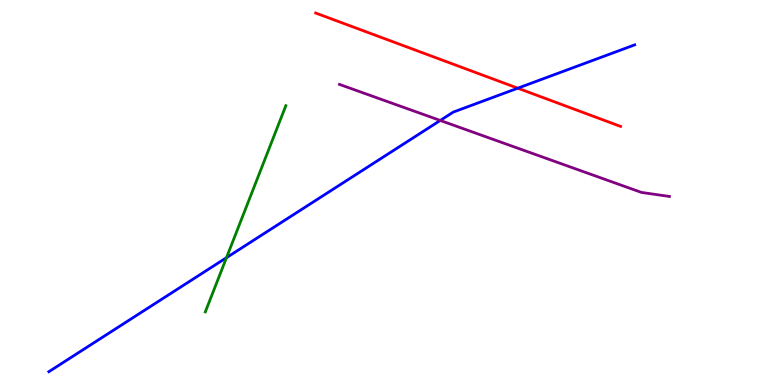[{'lines': ['blue', 'red'], 'intersections': [{'x': 6.68, 'y': 7.71}]}, {'lines': ['green', 'red'], 'intersections': []}, {'lines': ['purple', 'red'], 'intersections': []}, {'lines': ['blue', 'green'], 'intersections': [{'x': 2.92, 'y': 3.31}]}, {'lines': ['blue', 'purple'], 'intersections': [{'x': 5.68, 'y': 6.87}]}, {'lines': ['green', 'purple'], 'intersections': []}]